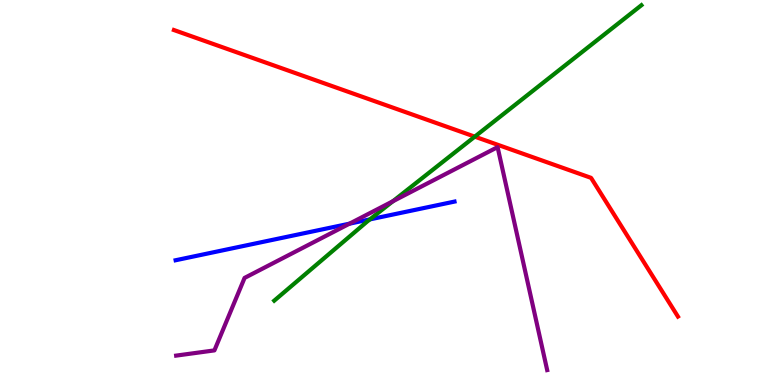[{'lines': ['blue', 'red'], 'intersections': []}, {'lines': ['green', 'red'], 'intersections': [{'x': 6.13, 'y': 6.45}]}, {'lines': ['purple', 'red'], 'intersections': []}, {'lines': ['blue', 'green'], 'intersections': [{'x': 4.77, 'y': 4.3}]}, {'lines': ['blue', 'purple'], 'intersections': [{'x': 4.51, 'y': 4.19}]}, {'lines': ['green', 'purple'], 'intersections': [{'x': 5.07, 'y': 4.77}]}]